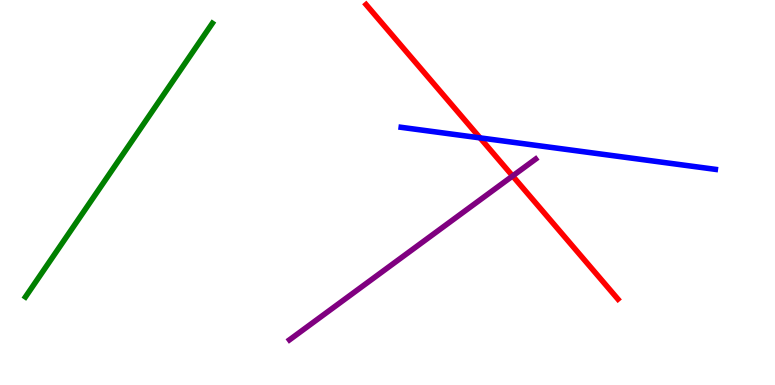[{'lines': ['blue', 'red'], 'intersections': [{'x': 6.19, 'y': 6.42}]}, {'lines': ['green', 'red'], 'intersections': []}, {'lines': ['purple', 'red'], 'intersections': [{'x': 6.61, 'y': 5.43}]}, {'lines': ['blue', 'green'], 'intersections': []}, {'lines': ['blue', 'purple'], 'intersections': []}, {'lines': ['green', 'purple'], 'intersections': []}]